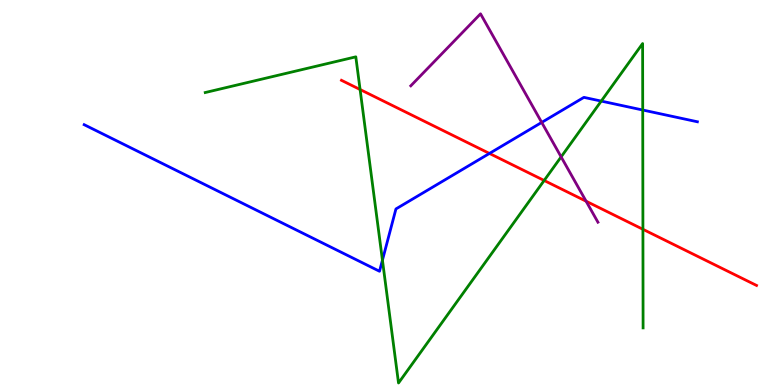[{'lines': ['blue', 'red'], 'intersections': [{'x': 6.32, 'y': 6.01}]}, {'lines': ['green', 'red'], 'intersections': [{'x': 4.65, 'y': 7.67}, {'x': 7.02, 'y': 5.31}, {'x': 8.3, 'y': 4.04}]}, {'lines': ['purple', 'red'], 'intersections': [{'x': 7.56, 'y': 4.77}]}, {'lines': ['blue', 'green'], 'intersections': [{'x': 4.93, 'y': 3.24}, {'x': 7.76, 'y': 7.37}, {'x': 8.29, 'y': 7.14}]}, {'lines': ['blue', 'purple'], 'intersections': [{'x': 6.99, 'y': 6.82}]}, {'lines': ['green', 'purple'], 'intersections': [{'x': 7.24, 'y': 5.93}]}]